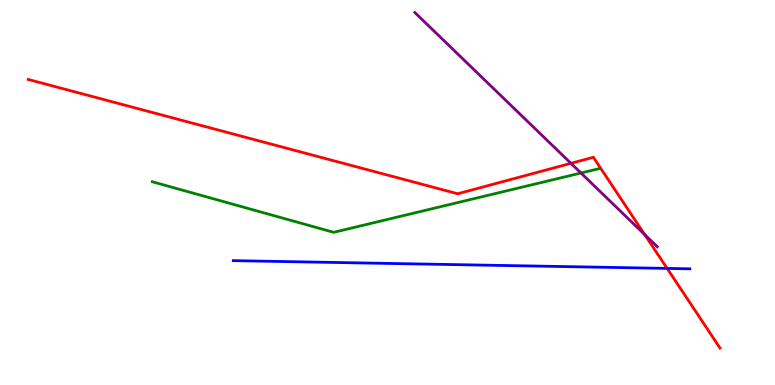[{'lines': ['blue', 'red'], 'intersections': [{'x': 8.61, 'y': 3.03}]}, {'lines': ['green', 'red'], 'intersections': []}, {'lines': ['purple', 'red'], 'intersections': [{'x': 7.37, 'y': 5.76}, {'x': 8.32, 'y': 3.91}]}, {'lines': ['blue', 'green'], 'intersections': []}, {'lines': ['blue', 'purple'], 'intersections': []}, {'lines': ['green', 'purple'], 'intersections': [{'x': 7.5, 'y': 5.51}]}]